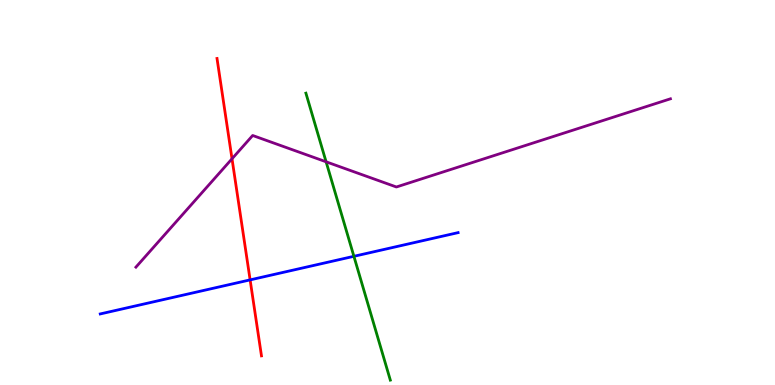[{'lines': ['blue', 'red'], 'intersections': [{'x': 3.23, 'y': 2.73}]}, {'lines': ['green', 'red'], 'intersections': []}, {'lines': ['purple', 'red'], 'intersections': [{'x': 2.99, 'y': 5.88}]}, {'lines': ['blue', 'green'], 'intersections': [{'x': 4.57, 'y': 3.34}]}, {'lines': ['blue', 'purple'], 'intersections': []}, {'lines': ['green', 'purple'], 'intersections': [{'x': 4.21, 'y': 5.8}]}]